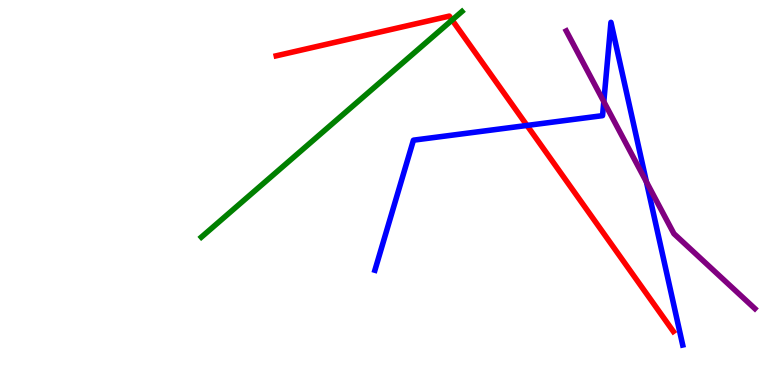[{'lines': ['blue', 'red'], 'intersections': [{'x': 6.8, 'y': 6.74}]}, {'lines': ['green', 'red'], 'intersections': [{'x': 5.83, 'y': 9.48}]}, {'lines': ['purple', 'red'], 'intersections': []}, {'lines': ['blue', 'green'], 'intersections': []}, {'lines': ['blue', 'purple'], 'intersections': [{'x': 7.79, 'y': 7.36}, {'x': 8.34, 'y': 5.27}]}, {'lines': ['green', 'purple'], 'intersections': []}]